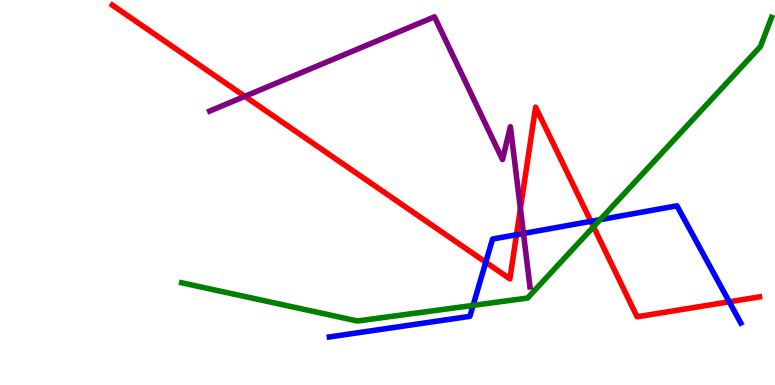[{'lines': ['blue', 'red'], 'intersections': [{'x': 6.27, 'y': 3.19}, {'x': 6.66, 'y': 3.9}, {'x': 7.62, 'y': 4.25}, {'x': 9.41, 'y': 2.16}]}, {'lines': ['green', 'red'], 'intersections': [{'x': 7.66, 'y': 4.11}]}, {'lines': ['purple', 'red'], 'intersections': [{'x': 3.16, 'y': 7.5}, {'x': 6.71, 'y': 4.58}]}, {'lines': ['blue', 'green'], 'intersections': [{'x': 6.1, 'y': 2.07}, {'x': 7.74, 'y': 4.29}]}, {'lines': ['blue', 'purple'], 'intersections': [{'x': 6.75, 'y': 3.94}]}, {'lines': ['green', 'purple'], 'intersections': []}]